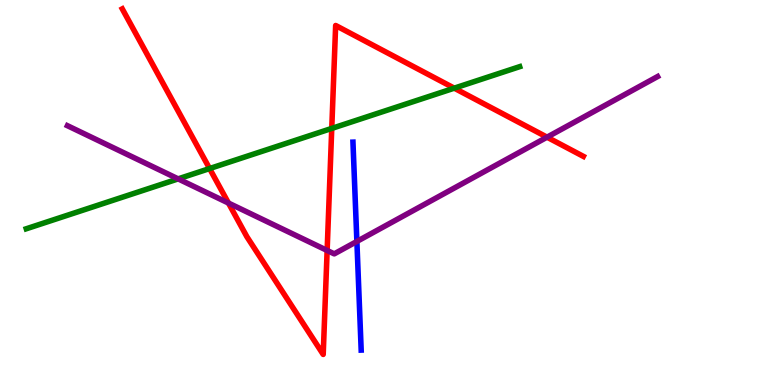[{'lines': ['blue', 'red'], 'intersections': []}, {'lines': ['green', 'red'], 'intersections': [{'x': 2.7, 'y': 5.62}, {'x': 4.28, 'y': 6.66}, {'x': 5.86, 'y': 7.71}]}, {'lines': ['purple', 'red'], 'intersections': [{'x': 2.95, 'y': 4.73}, {'x': 4.22, 'y': 3.49}, {'x': 7.06, 'y': 6.44}]}, {'lines': ['blue', 'green'], 'intersections': []}, {'lines': ['blue', 'purple'], 'intersections': [{'x': 4.6, 'y': 3.73}]}, {'lines': ['green', 'purple'], 'intersections': [{'x': 2.3, 'y': 5.35}]}]